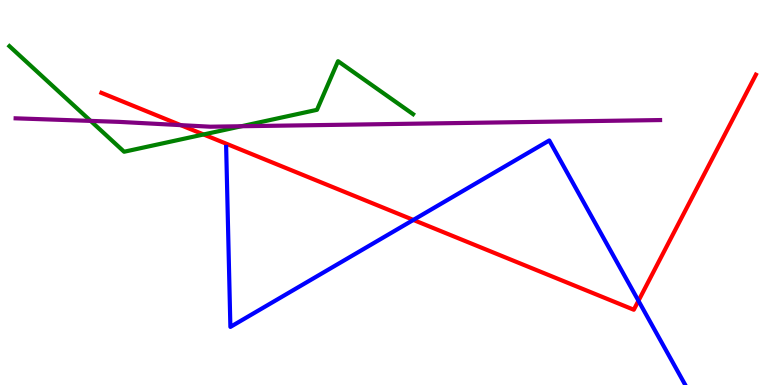[{'lines': ['blue', 'red'], 'intersections': [{'x': 5.33, 'y': 4.29}, {'x': 8.24, 'y': 2.19}]}, {'lines': ['green', 'red'], 'intersections': [{'x': 2.63, 'y': 6.51}]}, {'lines': ['purple', 'red'], 'intersections': [{'x': 2.33, 'y': 6.75}]}, {'lines': ['blue', 'green'], 'intersections': []}, {'lines': ['blue', 'purple'], 'intersections': []}, {'lines': ['green', 'purple'], 'intersections': [{'x': 1.17, 'y': 6.86}, {'x': 3.12, 'y': 6.72}]}]